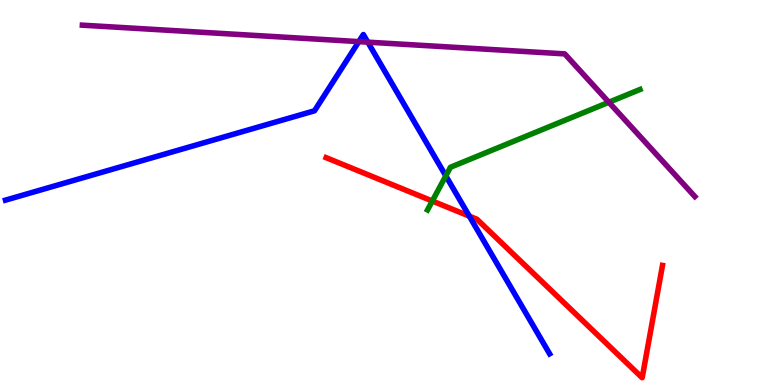[{'lines': ['blue', 'red'], 'intersections': [{'x': 6.06, 'y': 4.39}]}, {'lines': ['green', 'red'], 'intersections': [{'x': 5.58, 'y': 4.78}]}, {'lines': ['purple', 'red'], 'intersections': []}, {'lines': ['blue', 'green'], 'intersections': [{'x': 5.75, 'y': 5.43}]}, {'lines': ['blue', 'purple'], 'intersections': [{'x': 4.63, 'y': 8.92}, {'x': 4.75, 'y': 8.91}]}, {'lines': ['green', 'purple'], 'intersections': [{'x': 7.86, 'y': 7.34}]}]